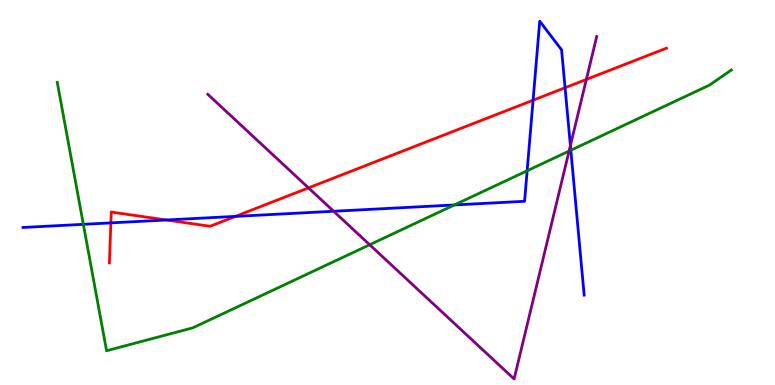[{'lines': ['blue', 'red'], 'intersections': [{'x': 1.43, 'y': 4.21}, {'x': 2.15, 'y': 4.29}, {'x': 3.04, 'y': 4.38}, {'x': 6.88, 'y': 7.4}, {'x': 7.29, 'y': 7.72}]}, {'lines': ['green', 'red'], 'intersections': []}, {'lines': ['purple', 'red'], 'intersections': [{'x': 3.98, 'y': 5.12}, {'x': 7.57, 'y': 7.94}]}, {'lines': ['blue', 'green'], 'intersections': [{'x': 1.08, 'y': 4.17}, {'x': 5.86, 'y': 4.68}, {'x': 6.8, 'y': 5.56}, {'x': 7.37, 'y': 6.1}]}, {'lines': ['blue', 'purple'], 'intersections': [{'x': 4.31, 'y': 4.51}, {'x': 7.36, 'y': 6.22}]}, {'lines': ['green', 'purple'], 'intersections': [{'x': 4.77, 'y': 3.64}, {'x': 7.34, 'y': 6.08}]}]